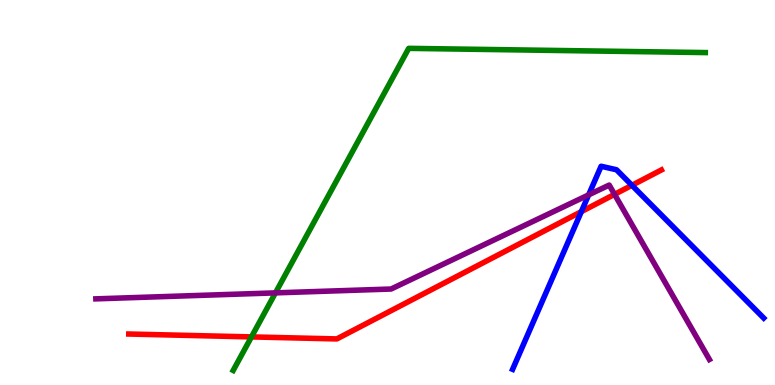[{'lines': ['blue', 'red'], 'intersections': [{'x': 7.5, 'y': 4.5}, {'x': 8.15, 'y': 5.19}]}, {'lines': ['green', 'red'], 'intersections': [{'x': 3.24, 'y': 1.25}]}, {'lines': ['purple', 'red'], 'intersections': [{'x': 7.93, 'y': 4.95}]}, {'lines': ['blue', 'green'], 'intersections': []}, {'lines': ['blue', 'purple'], 'intersections': [{'x': 7.6, 'y': 4.94}]}, {'lines': ['green', 'purple'], 'intersections': [{'x': 3.55, 'y': 2.39}]}]